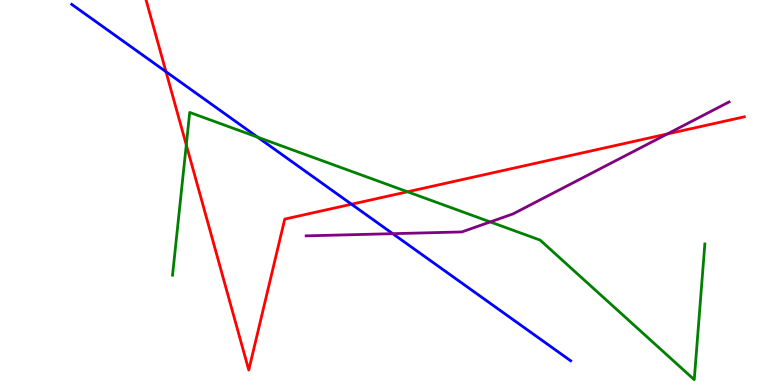[{'lines': ['blue', 'red'], 'intersections': [{'x': 2.14, 'y': 8.14}, {'x': 4.54, 'y': 4.7}]}, {'lines': ['green', 'red'], 'intersections': [{'x': 2.4, 'y': 6.24}, {'x': 5.26, 'y': 5.02}]}, {'lines': ['purple', 'red'], 'intersections': [{'x': 8.61, 'y': 6.52}]}, {'lines': ['blue', 'green'], 'intersections': [{'x': 3.32, 'y': 6.44}]}, {'lines': ['blue', 'purple'], 'intersections': [{'x': 5.07, 'y': 3.93}]}, {'lines': ['green', 'purple'], 'intersections': [{'x': 6.33, 'y': 4.24}]}]